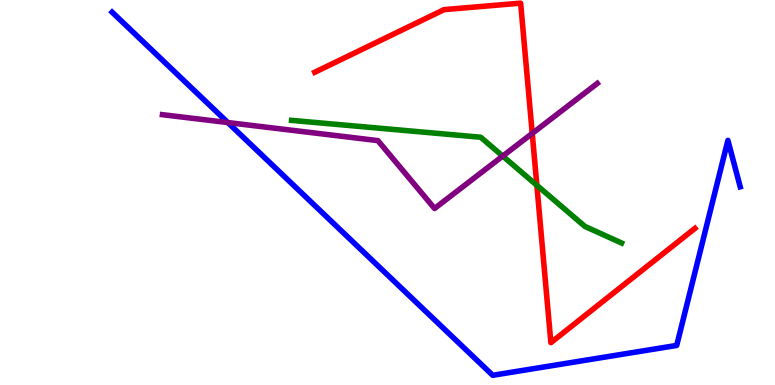[{'lines': ['blue', 'red'], 'intersections': []}, {'lines': ['green', 'red'], 'intersections': [{'x': 6.93, 'y': 5.19}]}, {'lines': ['purple', 'red'], 'intersections': [{'x': 6.87, 'y': 6.53}]}, {'lines': ['blue', 'green'], 'intersections': []}, {'lines': ['blue', 'purple'], 'intersections': [{'x': 2.94, 'y': 6.82}]}, {'lines': ['green', 'purple'], 'intersections': [{'x': 6.49, 'y': 5.95}]}]